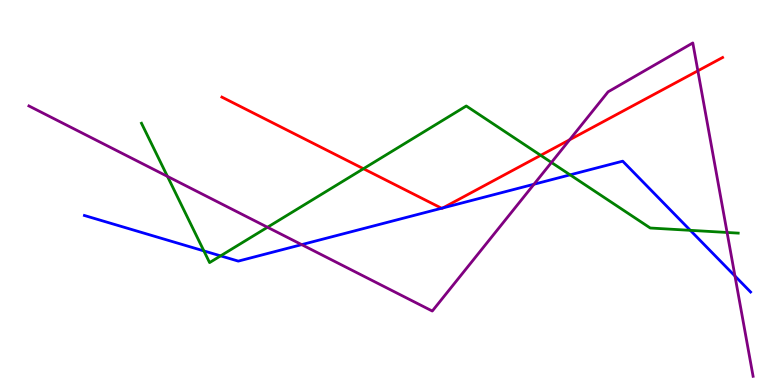[{'lines': ['blue', 'red'], 'intersections': [{'x': 5.7, 'y': 4.59}, {'x': 5.72, 'y': 4.6}]}, {'lines': ['green', 'red'], 'intersections': [{'x': 4.69, 'y': 5.62}, {'x': 6.98, 'y': 5.97}]}, {'lines': ['purple', 'red'], 'intersections': [{'x': 7.35, 'y': 6.37}, {'x': 9.0, 'y': 8.16}]}, {'lines': ['blue', 'green'], 'intersections': [{'x': 2.63, 'y': 3.48}, {'x': 2.85, 'y': 3.35}, {'x': 7.36, 'y': 5.46}, {'x': 8.91, 'y': 4.02}]}, {'lines': ['blue', 'purple'], 'intersections': [{'x': 3.89, 'y': 3.65}, {'x': 6.89, 'y': 5.21}, {'x': 9.48, 'y': 2.83}]}, {'lines': ['green', 'purple'], 'intersections': [{'x': 2.16, 'y': 5.42}, {'x': 3.45, 'y': 4.1}, {'x': 7.12, 'y': 5.78}, {'x': 9.38, 'y': 3.96}]}]